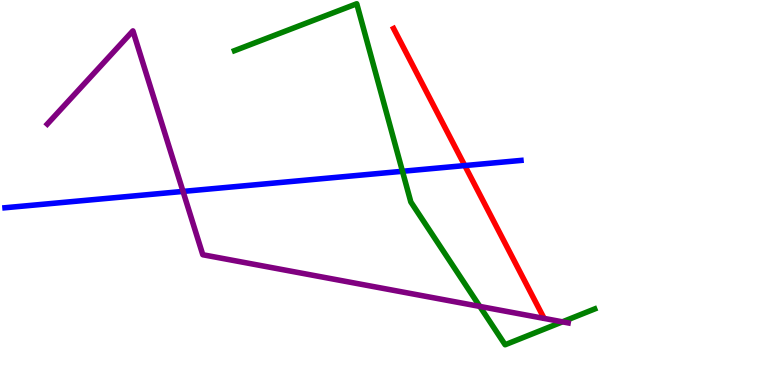[{'lines': ['blue', 'red'], 'intersections': [{'x': 6.0, 'y': 5.7}]}, {'lines': ['green', 'red'], 'intersections': []}, {'lines': ['purple', 'red'], 'intersections': []}, {'lines': ['blue', 'green'], 'intersections': [{'x': 5.19, 'y': 5.55}]}, {'lines': ['blue', 'purple'], 'intersections': [{'x': 2.36, 'y': 5.03}]}, {'lines': ['green', 'purple'], 'intersections': [{'x': 6.19, 'y': 2.04}, {'x': 7.26, 'y': 1.64}]}]